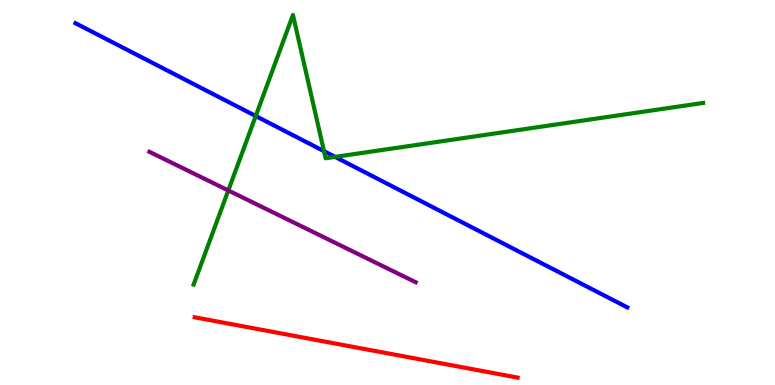[{'lines': ['blue', 'red'], 'intersections': []}, {'lines': ['green', 'red'], 'intersections': []}, {'lines': ['purple', 'red'], 'intersections': []}, {'lines': ['blue', 'green'], 'intersections': [{'x': 3.3, 'y': 6.99}, {'x': 4.18, 'y': 6.07}, {'x': 4.32, 'y': 5.93}]}, {'lines': ['blue', 'purple'], 'intersections': []}, {'lines': ['green', 'purple'], 'intersections': [{'x': 2.95, 'y': 5.05}]}]